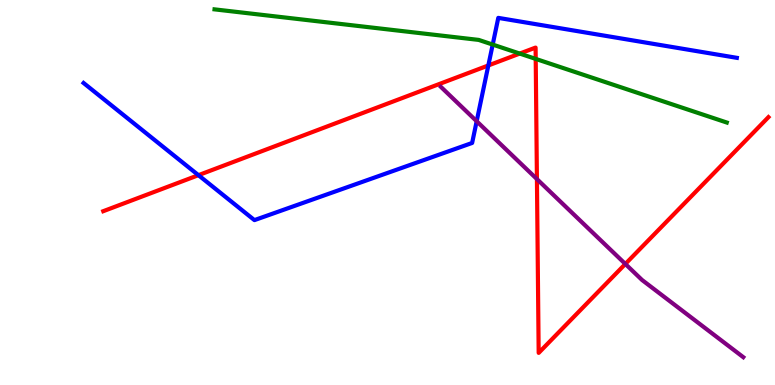[{'lines': ['blue', 'red'], 'intersections': [{'x': 2.56, 'y': 5.45}, {'x': 6.3, 'y': 8.3}]}, {'lines': ['green', 'red'], 'intersections': [{'x': 6.71, 'y': 8.61}, {'x': 6.91, 'y': 8.47}]}, {'lines': ['purple', 'red'], 'intersections': [{'x': 6.93, 'y': 5.35}, {'x': 8.07, 'y': 3.14}]}, {'lines': ['blue', 'green'], 'intersections': [{'x': 6.36, 'y': 8.84}]}, {'lines': ['blue', 'purple'], 'intersections': [{'x': 6.15, 'y': 6.85}]}, {'lines': ['green', 'purple'], 'intersections': []}]